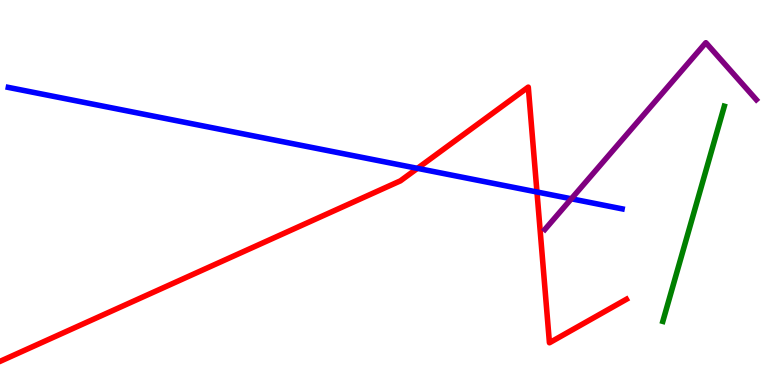[{'lines': ['blue', 'red'], 'intersections': [{'x': 5.39, 'y': 5.63}, {'x': 6.93, 'y': 5.01}]}, {'lines': ['green', 'red'], 'intersections': []}, {'lines': ['purple', 'red'], 'intersections': []}, {'lines': ['blue', 'green'], 'intersections': []}, {'lines': ['blue', 'purple'], 'intersections': [{'x': 7.37, 'y': 4.84}]}, {'lines': ['green', 'purple'], 'intersections': []}]